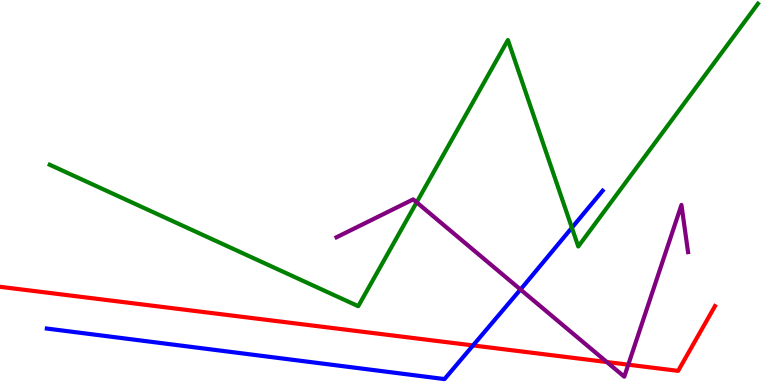[{'lines': ['blue', 'red'], 'intersections': [{'x': 6.1, 'y': 1.03}]}, {'lines': ['green', 'red'], 'intersections': []}, {'lines': ['purple', 'red'], 'intersections': [{'x': 7.83, 'y': 0.597}, {'x': 8.11, 'y': 0.528}]}, {'lines': ['blue', 'green'], 'intersections': [{'x': 7.38, 'y': 4.08}]}, {'lines': ['blue', 'purple'], 'intersections': [{'x': 6.72, 'y': 2.48}]}, {'lines': ['green', 'purple'], 'intersections': [{'x': 5.38, 'y': 4.74}]}]